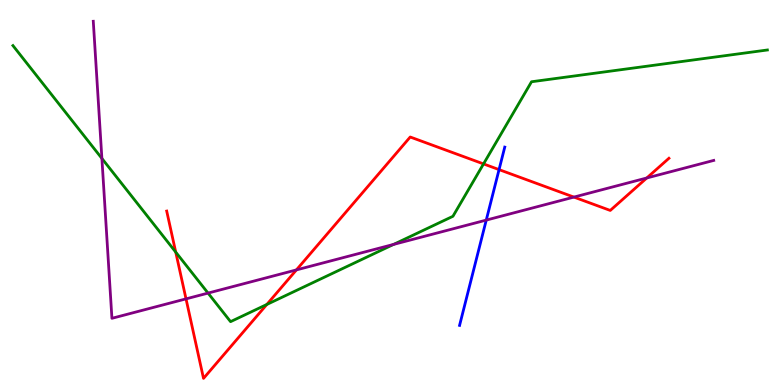[{'lines': ['blue', 'red'], 'intersections': [{'x': 6.44, 'y': 5.59}]}, {'lines': ['green', 'red'], 'intersections': [{'x': 2.27, 'y': 3.45}, {'x': 3.44, 'y': 2.09}, {'x': 6.24, 'y': 5.74}]}, {'lines': ['purple', 'red'], 'intersections': [{'x': 2.4, 'y': 2.24}, {'x': 3.82, 'y': 2.99}, {'x': 7.41, 'y': 4.88}, {'x': 8.35, 'y': 5.38}]}, {'lines': ['blue', 'green'], 'intersections': []}, {'lines': ['blue', 'purple'], 'intersections': [{'x': 6.27, 'y': 4.28}]}, {'lines': ['green', 'purple'], 'intersections': [{'x': 1.31, 'y': 5.88}, {'x': 2.68, 'y': 2.39}, {'x': 5.08, 'y': 3.65}]}]